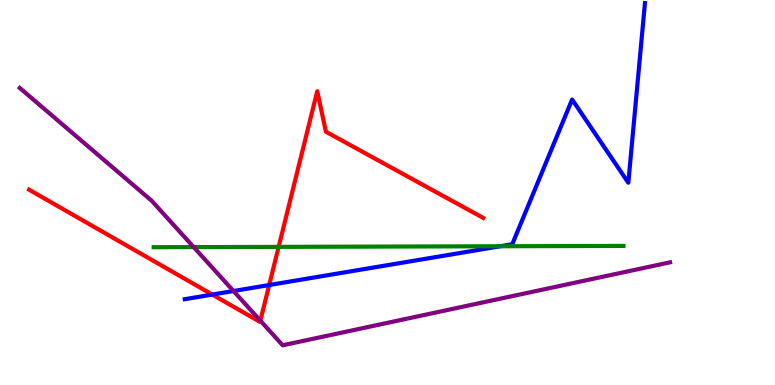[{'lines': ['blue', 'red'], 'intersections': [{'x': 2.74, 'y': 2.35}, {'x': 3.47, 'y': 2.6}]}, {'lines': ['green', 'red'], 'intersections': [{'x': 3.6, 'y': 3.59}]}, {'lines': ['purple', 'red'], 'intersections': [{'x': 3.36, 'y': 1.67}]}, {'lines': ['blue', 'green'], 'intersections': [{'x': 6.46, 'y': 3.6}]}, {'lines': ['blue', 'purple'], 'intersections': [{'x': 3.01, 'y': 2.44}]}, {'lines': ['green', 'purple'], 'intersections': [{'x': 2.5, 'y': 3.58}]}]